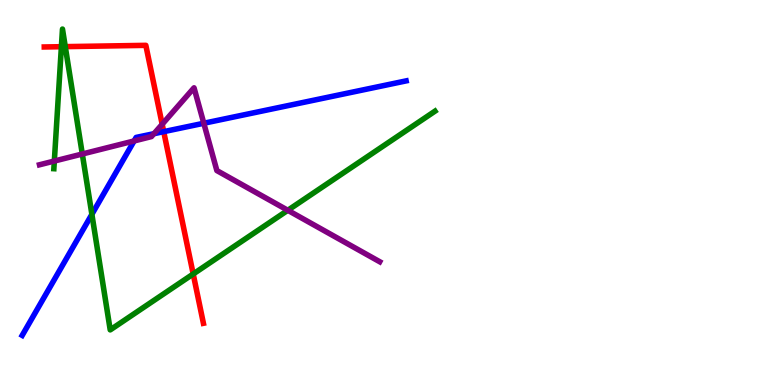[{'lines': ['blue', 'red'], 'intersections': [{'x': 2.11, 'y': 6.58}]}, {'lines': ['green', 'red'], 'intersections': [{'x': 0.792, 'y': 8.79}, {'x': 0.842, 'y': 8.79}, {'x': 2.49, 'y': 2.88}]}, {'lines': ['purple', 'red'], 'intersections': [{'x': 2.09, 'y': 6.77}]}, {'lines': ['blue', 'green'], 'intersections': [{'x': 1.19, 'y': 4.43}]}, {'lines': ['blue', 'purple'], 'intersections': [{'x': 1.73, 'y': 6.34}, {'x': 1.99, 'y': 6.53}, {'x': 2.63, 'y': 6.8}]}, {'lines': ['green', 'purple'], 'intersections': [{'x': 0.701, 'y': 5.82}, {'x': 1.06, 'y': 6.0}, {'x': 3.71, 'y': 4.54}]}]